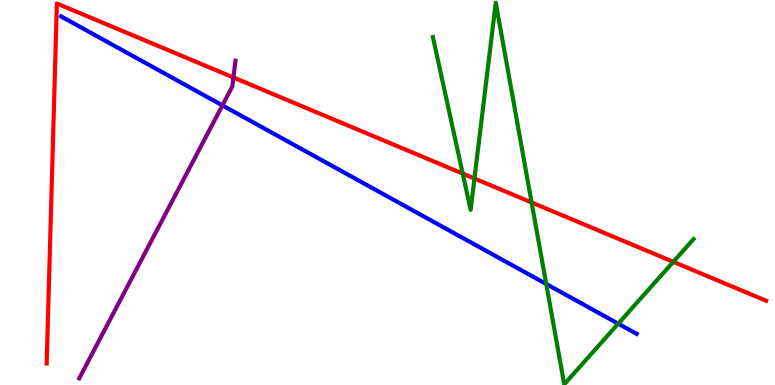[{'lines': ['blue', 'red'], 'intersections': []}, {'lines': ['green', 'red'], 'intersections': [{'x': 5.97, 'y': 5.49}, {'x': 6.12, 'y': 5.36}, {'x': 6.86, 'y': 4.74}, {'x': 8.69, 'y': 3.2}]}, {'lines': ['purple', 'red'], 'intersections': [{'x': 3.01, 'y': 7.99}]}, {'lines': ['blue', 'green'], 'intersections': [{'x': 7.05, 'y': 2.62}, {'x': 7.98, 'y': 1.59}]}, {'lines': ['blue', 'purple'], 'intersections': [{'x': 2.87, 'y': 7.26}]}, {'lines': ['green', 'purple'], 'intersections': []}]